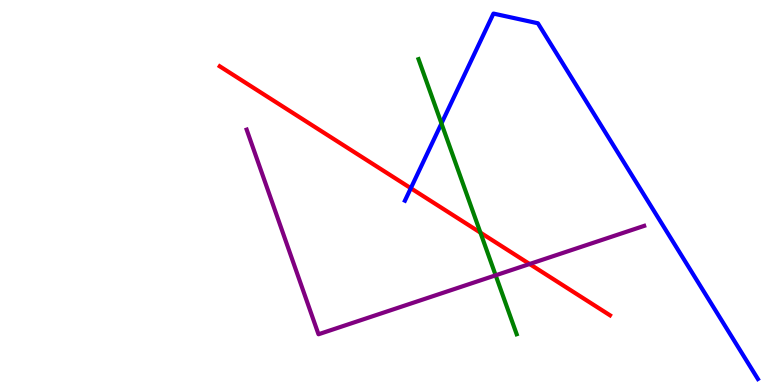[{'lines': ['blue', 'red'], 'intersections': [{'x': 5.3, 'y': 5.11}]}, {'lines': ['green', 'red'], 'intersections': [{'x': 6.2, 'y': 3.96}]}, {'lines': ['purple', 'red'], 'intersections': [{'x': 6.83, 'y': 3.14}]}, {'lines': ['blue', 'green'], 'intersections': [{'x': 5.7, 'y': 6.79}]}, {'lines': ['blue', 'purple'], 'intersections': []}, {'lines': ['green', 'purple'], 'intersections': [{'x': 6.4, 'y': 2.85}]}]